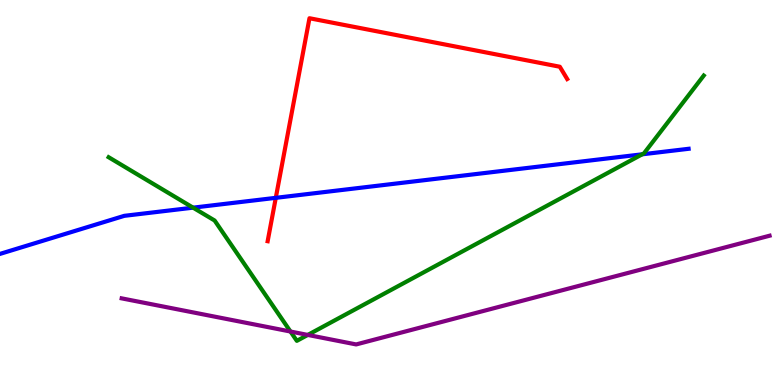[{'lines': ['blue', 'red'], 'intersections': [{'x': 3.56, 'y': 4.86}]}, {'lines': ['green', 'red'], 'intersections': []}, {'lines': ['purple', 'red'], 'intersections': []}, {'lines': ['blue', 'green'], 'intersections': [{'x': 2.49, 'y': 4.61}, {'x': 8.29, 'y': 5.99}]}, {'lines': ['blue', 'purple'], 'intersections': []}, {'lines': ['green', 'purple'], 'intersections': [{'x': 3.75, 'y': 1.39}, {'x': 3.97, 'y': 1.3}]}]